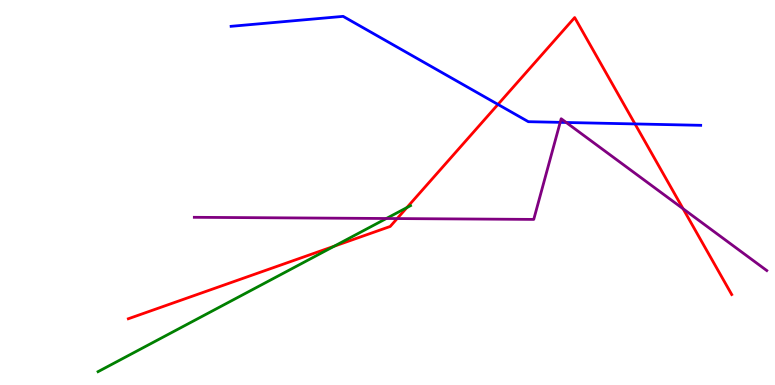[{'lines': ['blue', 'red'], 'intersections': [{'x': 6.43, 'y': 7.29}, {'x': 8.19, 'y': 6.78}]}, {'lines': ['green', 'red'], 'intersections': [{'x': 4.31, 'y': 3.61}, {'x': 5.25, 'y': 4.61}]}, {'lines': ['purple', 'red'], 'intersections': [{'x': 5.12, 'y': 4.32}, {'x': 8.81, 'y': 4.58}]}, {'lines': ['blue', 'green'], 'intersections': []}, {'lines': ['blue', 'purple'], 'intersections': [{'x': 7.23, 'y': 6.82}, {'x': 7.31, 'y': 6.82}]}, {'lines': ['green', 'purple'], 'intersections': [{'x': 4.99, 'y': 4.32}]}]